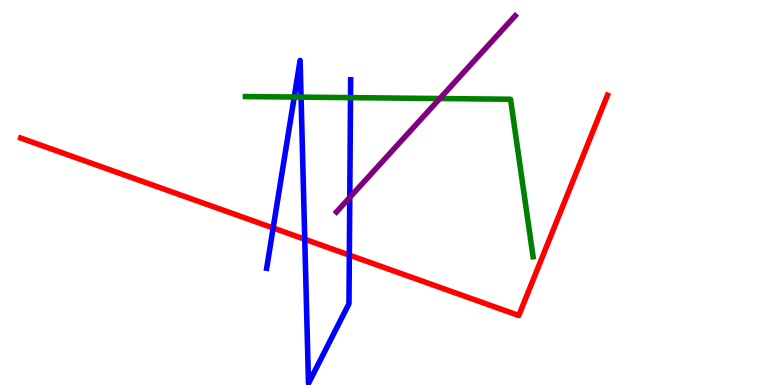[{'lines': ['blue', 'red'], 'intersections': [{'x': 3.52, 'y': 4.08}, {'x': 3.93, 'y': 3.79}, {'x': 4.51, 'y': 3.37}]}, {'lines': ['green', 'red'], 'intersections': []}, {'lines': ['purple', 'red'], 'intersections': []}, {'lines': ['blue', 'green'], 'intersections': [{'x': 3.8, 'y': 7.48}, {'x': 3.88, 'y': 7.48}, {'x': 4.52, 'y': 7.46}]}, {'lines': ['blue', 'purple'], 'intersections': [{'x': 4.51, 'y': 4.87}]}, {'lines': ['green', 'purple'], 'intersections': [{'x': 5.68, 'y': 7.44}]}]